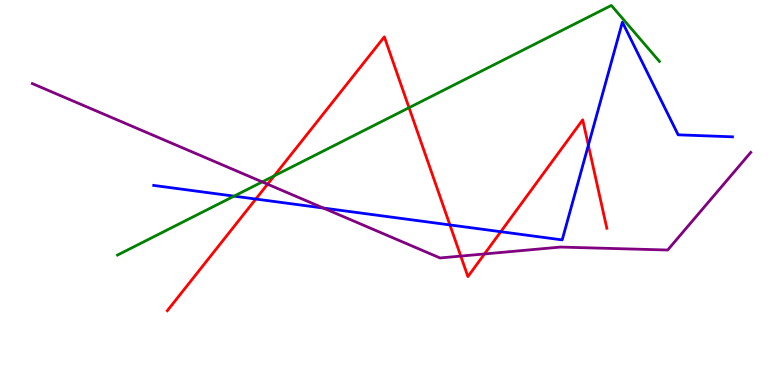[{'lines': ['blue', 'red'], 'intersections': [{'x': 3.3, 'y': 4.83}, {'x': 5.81, 'y': 4.16}, {'x': 6.46, 'y': 3.98}, {'x': 7.59, 'y': 6.23}]}, {'lines': ['green', 'red'], 'intersections': [{'x': 3.54, 'y': 5.43}, {'x': 5.28, 'y': 7.2}]}, {'lines': ['purple', 'red'], 'intersections': [{'x': 3.45, 'y': 5.22}, {'x': 5.95, 'y': 3.35}, {'x': 6.25, 'y': 3.4}]}, {'lines': ['blue', 'green'], 'intersections': [{'x': 3.02, 'y': 4.91}]}, {'lines': ['blue', 'purple'], 'intersections': [{'x': 4.17, 'y': 4.6}]}, {'lines': ['green', 'purple'], 'intersections': [{'x': 3.38, 'y': 5.28}]}]